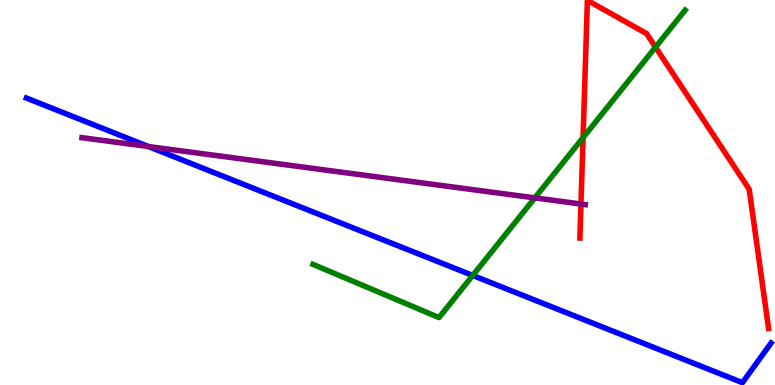[{'lines': ['blue', 'red'], 'intersections': []}, {'lines': ['green', 'red'], 'intersections': [{'x': 7.52, 'y': 6.43}, {'x': 8.46, 'y': 8.77}]}, {'lines': ['purple', 'red'], 'intersections': [{'x': 7.5, 'y': 4.7}]}, {'lines': ['blue', 'green'], 'intersections': [{'x': 6.1, 'y': 2.85}]}, {'lines': ['blue', 'purple'], 'intersections': [{'x': 1.91, 'y': 6.19}]}, {'lines': ['green', 'purple'], 'intersections': [{'x': 6.9, 'y': 4.86}]}]